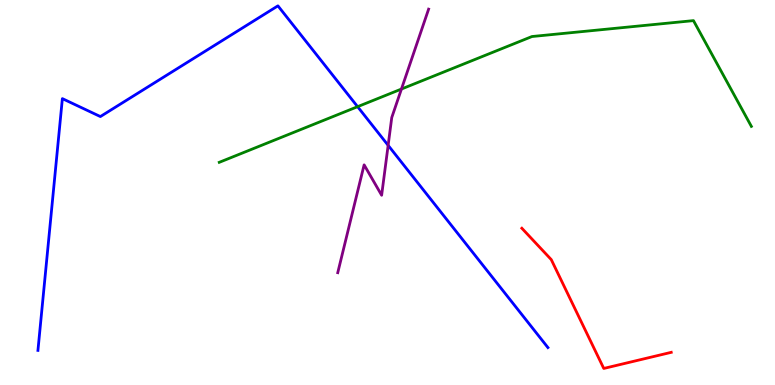[{'lines': ['blue', 'red'], 'intersections': []}, {'lines': ['green', 'red'], 'intersections': []}, {'lines': ['purple', 'red'], 'intersections': []}, {'lines': ['blue', 'green'], 'intersections': [{'x': 4.61, 'y': 7.23}]}, {'lines': ['blue', 'purple'], 'intersections': [{'x': 5.01, 'y': 6.22}]}, {'lines': ['green', 'purple'], 'intersections': [{'x': 5.18, 'y': 7.69}]}]